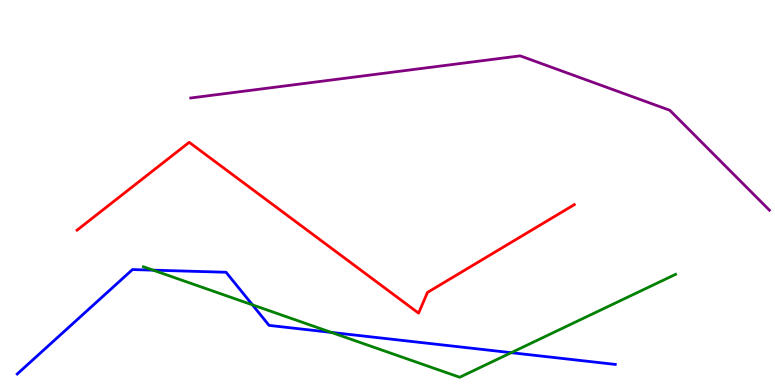[{'lines': ['blue', 'red'], 'intersections': []}, {'lines': ['green', 'red'], 'intersections': []}, {'lines': ['purple', 'red'], 'intersections': []}, {'lines': ['blue', 'green'], 'intersections': [{'x': 1.98, 'y': 2.98}, {'x': 3.26, 'y': 2.08}, {'x': 4.28, 'y': 1.37}, {'x': 6.6, 'y': 0.839}]}, {'lines': ['blue', 'purple'], 'intersections': []}, {'lines': ['green', 'purple'], 'intersections': []}]